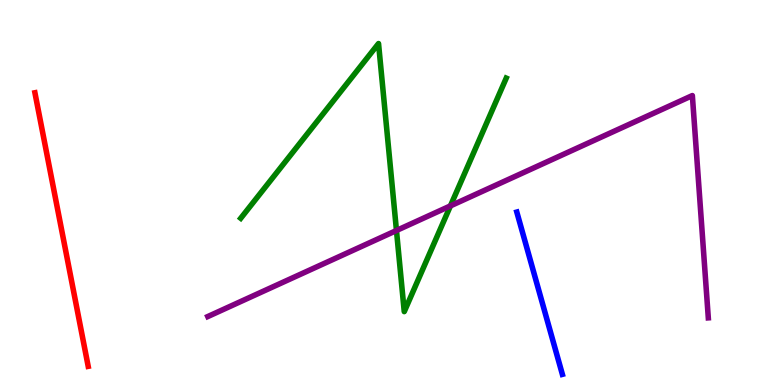[{'lines': ['blue', 'red'], 'intersections': []}, {'lines': ['green', 'red'], 'intersections': []}, {'lines': ['purple', 'red'], 'intersections': []}, {'lines': ['blue', 'green'], 'intersections': []}, {'lines': ['blue', 'purple'], 'intersections': []}, {'lines': ['green', 'purple'], 'intersections': [{'x': 5.12, 'y': 4.01}, {'x': 5.81, 'y': 4.65}]}]